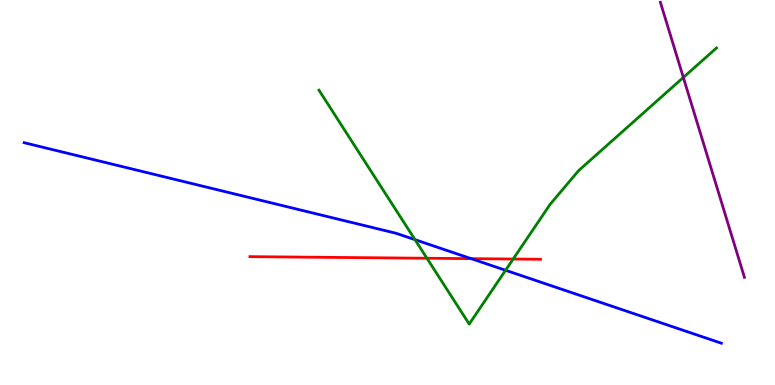[{'lines': ['blue', 'red'], 'intersections': [{'x': 6.08, 'y': 3.28}]}, {'lines': ['green', 'red'], 'intersections': [{'x': 5.51, 'y': 3.29}, {'x': 6.62, 'y': 3.27}]}, {'lines': ['purple', 'red'], 'intersections': []}, {'lines': ['blue', 'green'], 'intersections': [{'x': 5.35, 'y': 3.77}, {'x': 6.52, 'y': 2.98}]}, {'lines': ['blue', 'purple'], 'intersections': []}, {'lines': ['green', 'purple'], 'intersections': [{'x': 8.82, 'y': 7.99}]}]